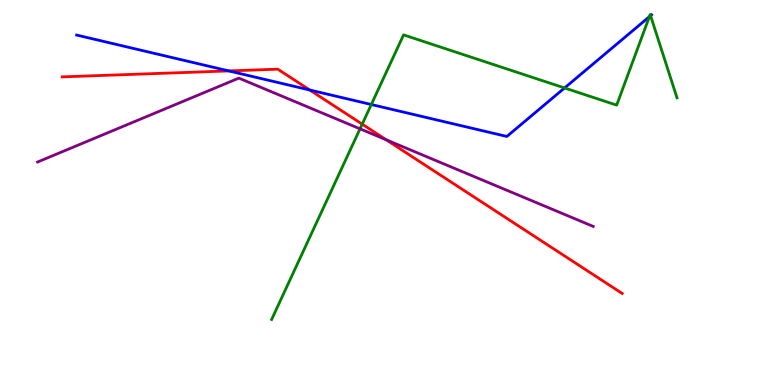[{'lines': ['blue', 'red'], 'intersections': [{'x': 2.95, 'y': 8.16}, {'x': 4.0, 'y': 7.66}]}, {'lines': ['green', 'red'], 'intersections': [{'x': 4.67, 'y': 6.78}]}, {'lines': ['purple', 'red'], 'intersections': [{'x': 4.98, 'y': 6.37}]}, {'lines': ['blue', 'green'], 'intersections': [{'x': 4.79, 'y': 7.29}, {'x': 7.28, 'y': 7.72}, {'x': 8.38, 'y': 9.57}, {'x': 8.39, 'y': 9.59}]}, {'lines': ['blue', 'purple'], 'intersections': []}, {'lines': ['green', 'purple'], 'intersections': [{'x': 4.65, 'y': 6.65}]}]